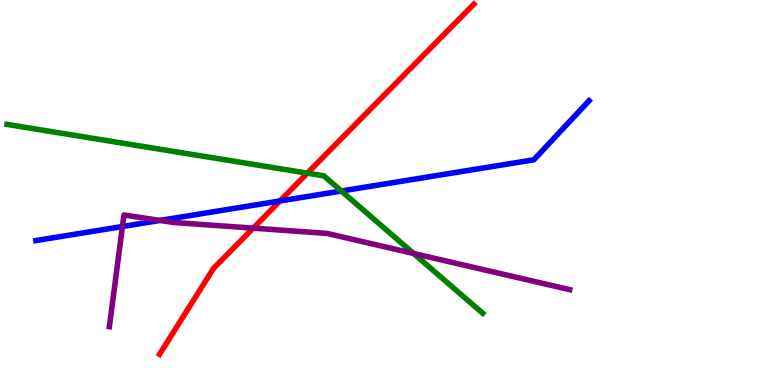[{'lines': ['blue', 'red'], 'intersections': [{'x': 3.61, 'y': 4.78}]}, {'lines': ['green', 'red'], 'intersections': [{'x': 3.97, 'y': 5.5}]}, {'lines': ['purple', 'red'], 'intersections': [{'x': 3.27, 'y': 4.07}]}, {'lines': ['blue', 'green'], 'intersections': [{'x': 4.4, 'y': 5.04}]}, {'lines': ['blue', 'purple'], 'intersections': [{'x': 1.58, 'y': 4.12}, {'x': 2.06, 'y': 4.27}]}, {'lines': ['green', 'purple'], 'intersections': [{'x': 5.34, 'y': 3.42}]}]